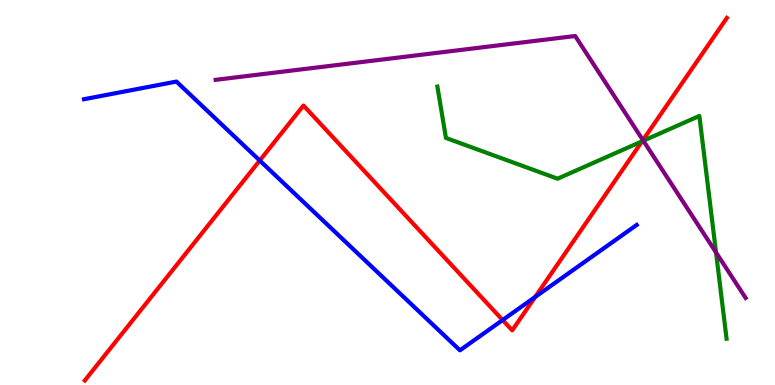[{'lines': ['blue', 'red'], 'intersections': [{'x': 3.35, 'y': 5.83}, {'x': 6.49, 'y': 1.69}, {'x': 6.91, 'y': 2.29}]}, {'lines': ['green', 'red'], 'intersections': [{'x': 8.29, 'y': 6.33}]}, {'lines': ['purple', 'red'], 'intersections': [{'x': 8.3, 'y': 6.36}]}, {'lines': ['blue', 'green'], 'intersections': []}, {'lines': ['blue', 'purple'], 'intersections': []}, {'lines': ['green', 'purple'], 'intersections': [{'x': 8.3, 'y': 6.34}, {'x': 9.24, 'y': 3.44}]}]